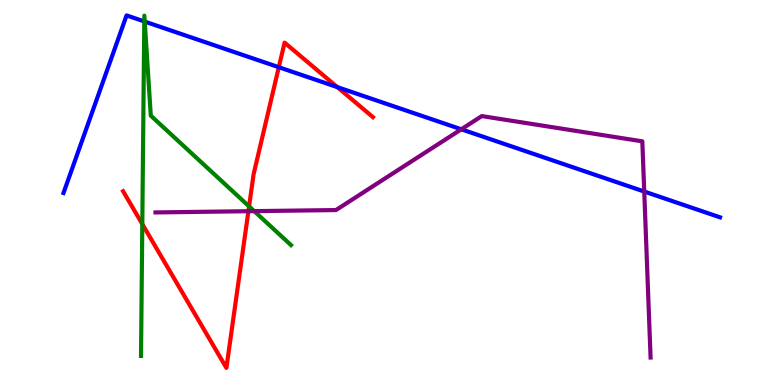[{'lines': ['blue', 'red'], 'intersections': [{'x': 3.6, 'y': 8.25}, {'x': 4.35, 'y': 7.74}]}, {'lines': ['green', 'red'], 'intersections': [{'x': 1.84, 'y': 4.18}, {'x': 3.21, 'y': 4.64}]}, {'lines': ['purple', 'red'], 'intersections': [{'x': 3.21, 'y': 4.51}]}, {'lines': ['blue', 'green'], 'intersections': [{'x': 1.86, 'y': 9.44}, {'x': 1.87, 'y': 9.44}]}, {'lines': ['blue', 'purple'], 'intersections': [{'x': 5.95, 'y': 6.64}, {'x': 8.31, 'y': 5.03}]}, {'lines': ['green', 'purple'], 'intersections': [{'x': 3.28, 'y': 4.52}]}]